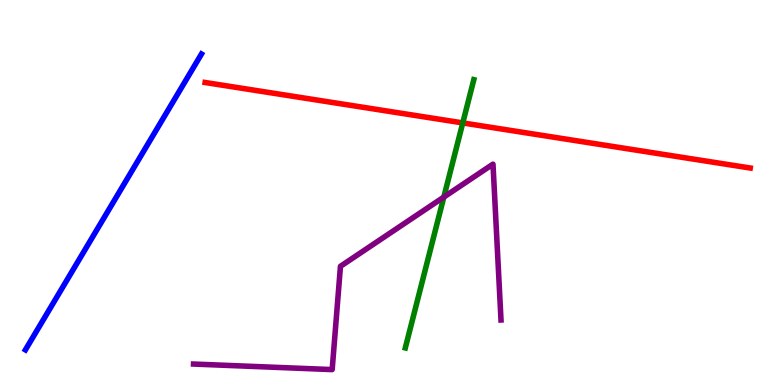[{'lines': ['blue', 'red'], 'intersections': []}, {'lines': ['green', 'red'], 'intersections': [{'x': 5.97, 'y': 6.81}]}, {'lines': ['purple', 'red'], 'intersections': []}, {'lines': ['blue', 'green'], 'intersections': []}, {'lines': ['blue', 'purple'], 'intersections': []}, {'lines': ['green', 'purple'], 'intersections': [{'x': 5.73, 'y': 4.88}]}]